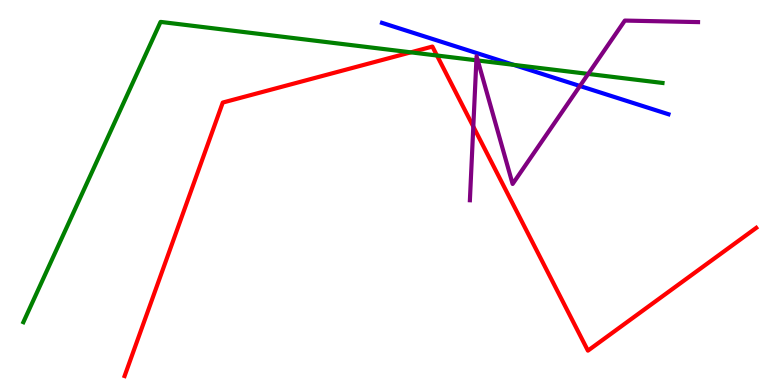[{'lines': ['blue', 'red'], 'intersections': []}, {'lines': ['green', 'red'], 'intersections': [{'x': 5.3, 'y': 8.64}, {'x': 5.64, 'y': 8.56}]}, {'lines': ['purple', 'red'], 'intersections': [{'x': 6.11, 'y': 6.71}]}, {'lines': ['blue', 'green'], 'intersections': [{'x': 6.63, 'y': 8.32}]}, {'lines': ['blue', 'purple'], 'intersections': [{'x': 7.48, 'y': 7.77}]}, {'lines': ['green', 'purple'], 'intersections': [{'x': 6.15, 'y': 8.43}, {'x': 6.16, 'y': 8.43}, {'x': 7.59, 'y': 8.08}]}]